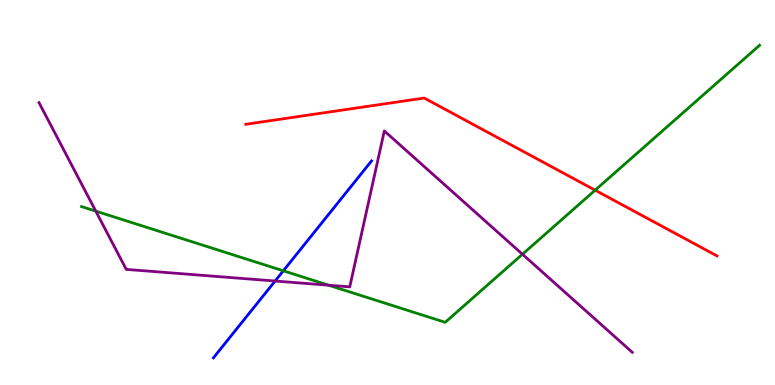[{'lines': ['blue', 'red'], 'intersections': []}, {'lines': ['green', 'red'], 'intersections': [{'x': 7.68, 'y': 5.06}]}, {'lines': ['purple', 'red'], 'intersections': []}, {'lines': ['blue', 'green'], 'intersections': [{'x': 3.66, 'y': 2.97}]}, {'lines': ['blue', 'purple'], 'intersections': [{'x': 3.55, 'y': 2.7}]}, {'lines': ['green', 'purple'], 'intersections': [{'x': 1.24, 'y': 4.52}, {'x': 4.24, 'y': 2.59}, {'x': 6.74, 'y': 3.4}]}]